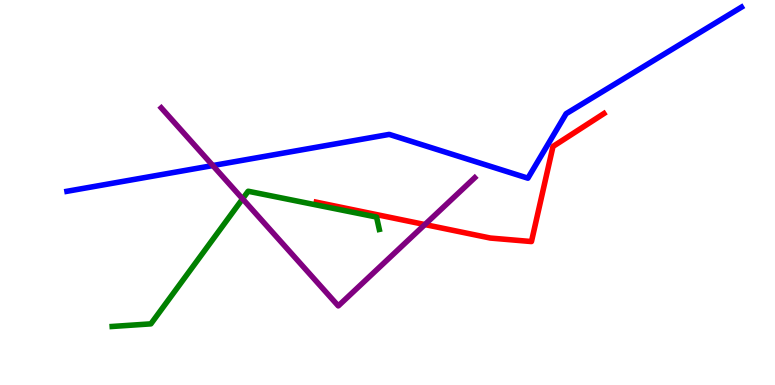[{'lines': ['blue', 'red'], 'intersections': []}, {'lines': ['green', 'red'], 'intersections': []}, {'lines': ['purple', 'red'], 'intersections': [{'x': 5.48, 'y': 4.17}]}, {'lines': ['blue', 'green'], 'intersections': []}, {'lines': ['blue', 'purple'], 'intersections': [{'x': 2.75, 'y': 5.7}]}, {'lines': ['green', 'purple'], 'intersections': [{'x': 3.13, 'y': 4.84}]}]